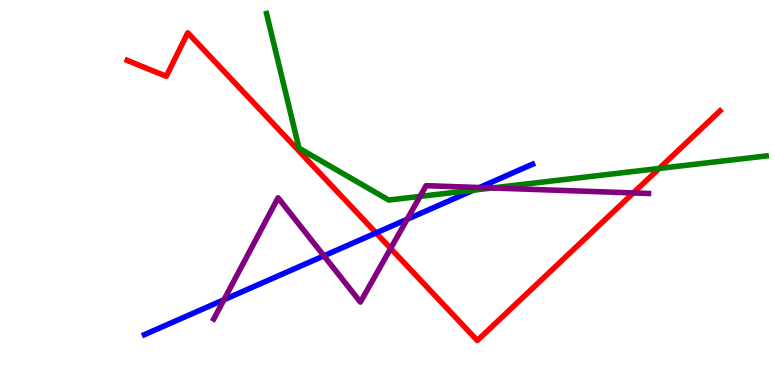[{'lines': ['blue', 'red'], 'intersections': [{'x': 4.85, 'y': 3.95}]}, {'lines': ['green', 'red'], 'intersections': [{'x': 8.51, 'y': 5.62}]}, {'lines': ['purple', 'red'], 'intersections': [{'x': 5.04, 'y': 3.55}, {'x': 8.17, 'y': 4.99}]}, {'lines': ['blue', 'green'], 'intersections': [{'x': 6.11, 'y': 5.06}]}, {'lines': ['blue', 'purple'], 'intersections': [{'x': 2.89, 'y': 2.22}, {'x': 4.18, 'y': 3.35}, {'x': 5.25, 'y': 4.3}, {'x': 6.19, 'y': 5.13}]}, {'lines': ['green', 'purple'], 'intersections': [{'x': 5.42, 'y': 4.9}, {'x': 6.35, 'y': 5.12}]}]